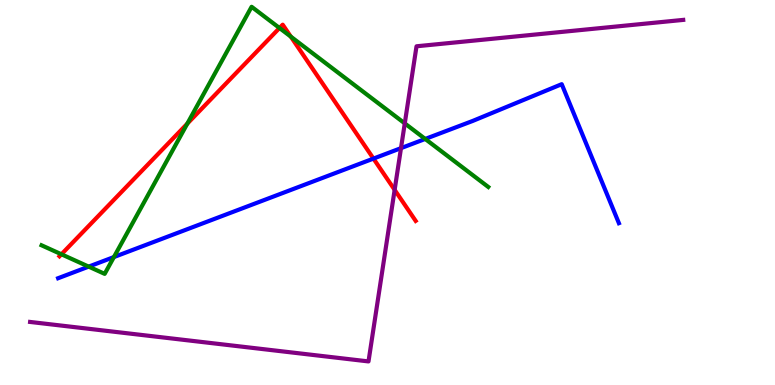[{'lines': ['blue', 'red'], 'intersections': [{'x': 4.82, 'y': 5.88}]}, {'lines': ['green', 'red'], 'intersections': [{'x': 0.792, 'y': 3.4}, {'x': 2.42, 'y': 6.79}, {'x': 3.61, 'y': 9.27}, {'x': 3.75, 'y': 9.05}]}, {'lines': ['purple', 'red'], 'intersections': [{'x': 5.09, 'y': 5.07}]}, {'lines': ['blue', 'green'], 'intersections': [{'x': 1.14, 'y': 3.07}, {'x': 1.47, 'y': 3.32}, {'x': 5.49, 'y': 6.39}]}, {'lines': ['blue', 'purple'], 'intersections': [{'x': 5.17, 'y': 6.15}]}, {'lines': ['green', 'purple'], 'intersections': [{'x': 5.22, 'y': 6.8}]}]